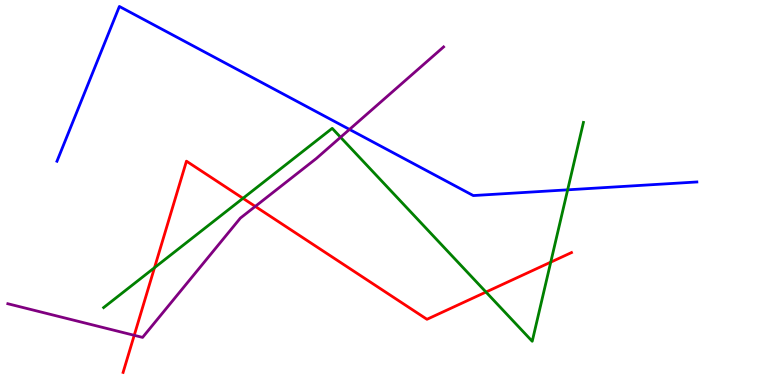[{'lines': ['blue', 'red'], 'intersections': []}, {'lines': ['green', 'red'], 'intersections': [{'x': 1.99, 'y': 3.05}, {'x': 3.14, 'y': 4.85}, {'x': 6.27, 'y': 2.41}, {'x': 7.11, 'y': 3.19}]}, {'lines': ['purple', 'red'], 'intersections': [{'x': 1.73, 'y': 1.29}, {'x': 3.29, 'y': 4.64}]}, {'lines': ['blue', 'green'], 'intersections': [{'x': 7.32, 'y': 5.07}]}, {'lines': ['blue', 'purple'], 'intersections': [{'x': 4.51, 'y': 6.64}]}, {'lines': ['green', 'purple'], 'intersections': [{'x': 4.39, 'y': 6.44}]}]